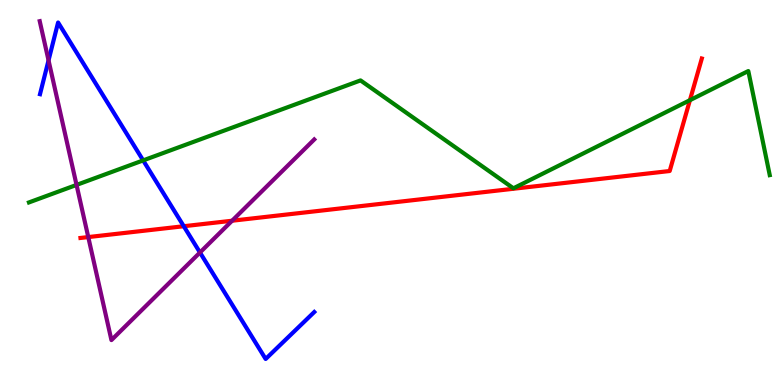[{'lines': ['blue', 'red'], 'intersections': [{'x': 2.37, 'y': 4.12}]}, {'lines': ['green', 'red'], 'intersections': [{'x': 8.9, 'y': 7.4}]}, {'lines': ['purple', 'red'], 'intersections': [{'x': 1.14, 'y': 3.84}, {'x': 2.99, 'y': 4.27}]}, {'lines': ['blue', 'green'], 'intersections': [{'x': 1.85, 'y': 5.83}]}, {'lines': ['blue', 'purple'], 'intersections': [{'x': 0.626, 'y': 8.43}, {'x': 2.58, 'y': 3.44}]}, {'lines': ['green', 'purple'], 'intersections': [{'x': 0.988, 'y': 5.2}]}]